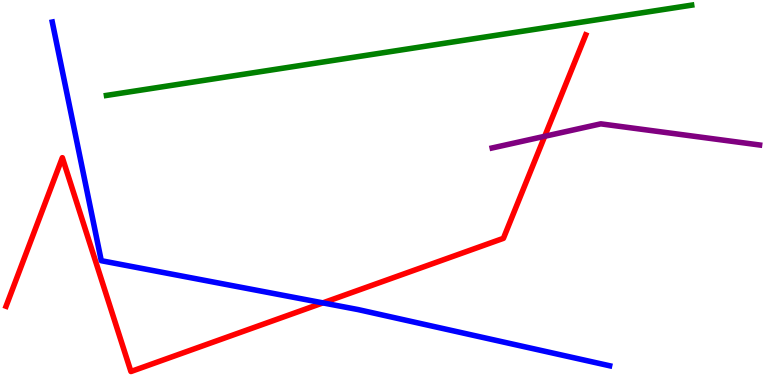[{'lines': ['blue', 'red'], 'intersections': [{'x': 4.17, 'y': 2.13}]}, {'lines': ['green', 'red'], 'intersections': []}, {'lines': ['purple', 'red'], 'intersections': [{'x': 7.03, 'y': 6.46}]}, {'lines': ['blue', 'green'], 'intersections': []}, {'lines': ['blue', 'purple'], 'intersections': []}, {'lines': ['green', 'purple'], 'intersections': []}]